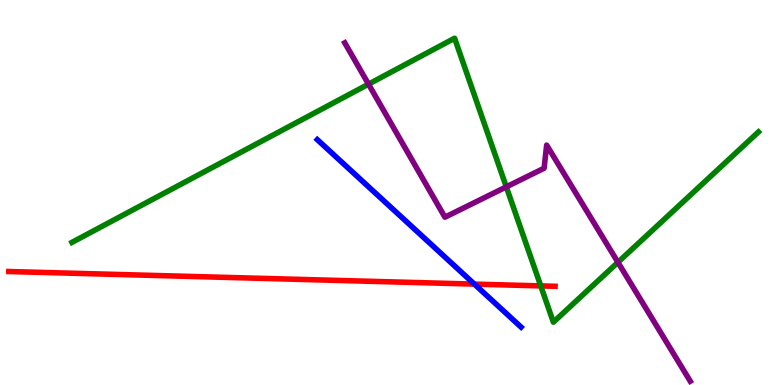[{'lines': ['blue', 'red'], 'intersections': [{'x': 6.12, 'y': 2.62}]}, {'lines': ['green', 'red'], 'intersections': [{'x': 6.98, 'y': 2.57}]}, {'lines': ['purple', 'red'], 'intersections': []}, {'lines': ['blue', 'green'], 'intersections': []}, {'lines': ['blue', 'purple'], 'intersections': []}, {'lines': ['green', 'purple'], 'intersections': [{'x': 4.75, 'y': 7.81}, {'x': 6.53, 'y': 5.15}, {'x': 7.97, 'y': 3.19}]}]